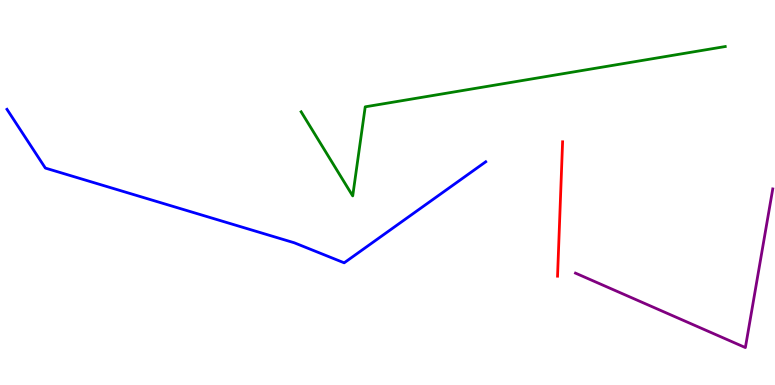[{'lines': ['blue', 'red'], 'intersections': []}, {'lines': ['green', 'red'], 'intersections': []}, {'lines': ['purple', 'red'], 'intersections': []}, {'lines': ['blue', 'green'], 'intersections': []}, {'lines': ['blue', 'purple'], 'intersections': []}, {'lines': ['green', 'purple'], 'intersections': []}]